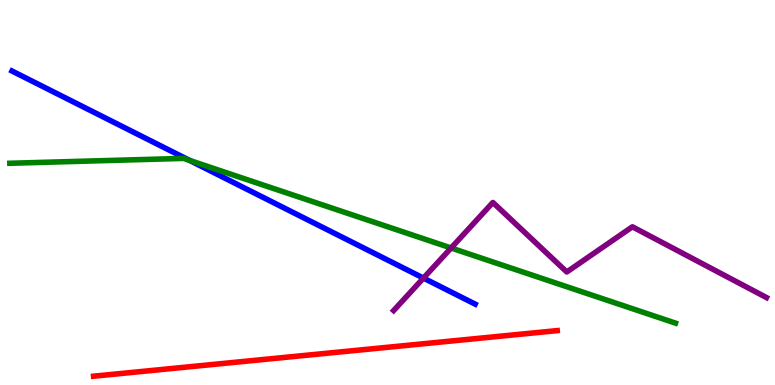[{'lines': ['blue', 'red'], 'intersections': []}, {'lines': ['green', 'red'], 'intersections': []}, {'lines': ['purple', 'red'], 'intersections': []}, {'lines': ['blue', 'green'], 'intersections': [{'x': 2.45, 'y': 5.83}]}, {'lines': ['blue', 'purple'], 'intersections': [{'x': 5.46, 'y': 2.78}]}, {'lines': ['green', 'purple'], 'intersections': [{'x': 5.82, 'y': 3.56}]}]